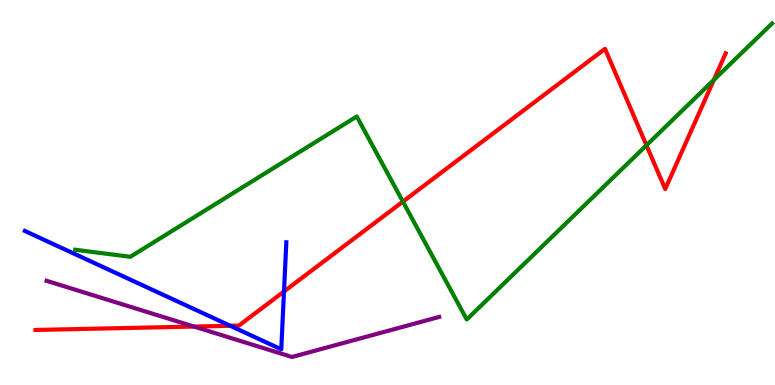[{'lines': ['blue', 'red'], 'intersections': [{'x': 2.97, 'y': 1.54}, {'x': 3.66, 'y': 2.43}]}, {'lines': ['green', 'red'], 'intersections': [{'x': 5.2, 'y': 4.76}, {'x': 8.34, 'y': 6.23}, {'x': 9.21, 'y': 7.92}]}, {'lines': ['purple', 'red'], 'intersections': [{'x': 2.5, 'y': 1.52}]}, {'lines': ['blue', 'green'], 'intersections': []}, {'lines': ['blue', 'purple'], 'intersections': []}, {'lines': ['green', 'purple'], 'intersections': []}]